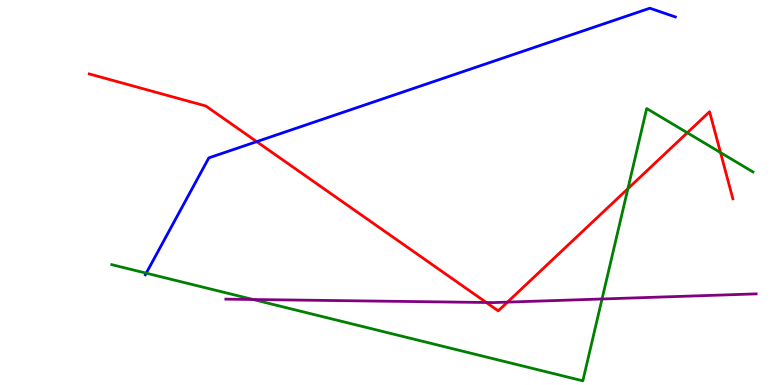[{'lines': ['blue', 'red'], 'intersections': [{'x': 3.31, 'y': 6.32}]}, {'lines': ['green', 'red'], 'intersections': [{'x': 8.1, 'y': 5.1}, {'x': 8.87, 'y': 6.55}, {'x': 9.3, 'y': 6.04}]}, {'lines': ['purple', 'red'], 'intersections': [{'x': 6.27, 'y': 2.14}, {'x': 6.55, 'y': 2.15}]}, {'lines': ['blue', 'green'], 'intersections': [{'x': 1.89, 'y': 2.9}]}, {'lines': ['blue', 'purple'], 'intersections': []}, {'lines': ['green', 'purple'], 'intersections': [{'x': 3.27, 'y': 2.22}, {'x': 7.77, 'y': 2.23}]}]